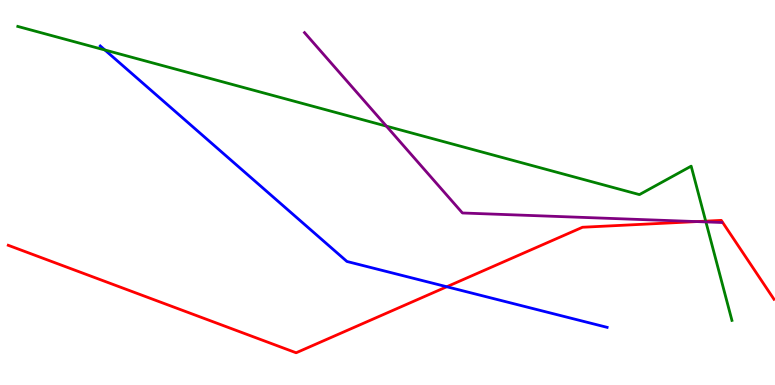[{'lines': ['blue', 'red'], 'intersections': [{'x': 5.76, 'y': 2.55}]}, {'lines': ['green', 'red'], 'intersections': [{'x': 9.11, 'y': 4.26}]}, {'lines': ['purple', 'red'], 'intersections': [{'x': 8.99, 'y': 4.24}]}, {'lines': ['blue', 'green'], 'intersections': [{'x': 1.35, 'y': 8.7}]}, {'lines': ['blue', 'purple'], 'intersections': []}, {'lines': ['green', 'purple'], 'intersections': [{'x': 4.99, 'y': 6.72}, {'x': 9.11, 'y': 4.24}]}]